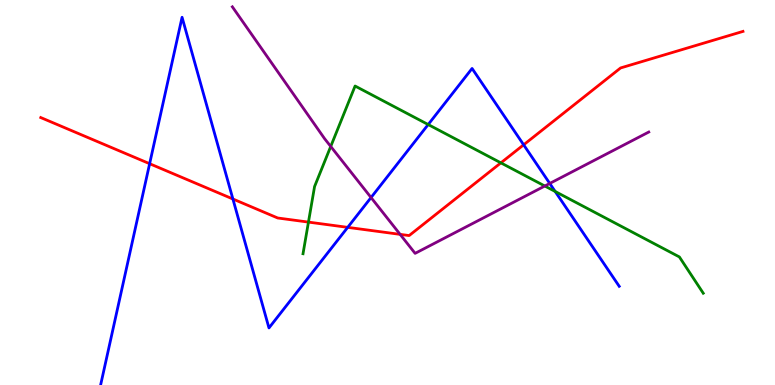[{'lines': ['blue', 'red'], 'intersections': [{'x': 1.93, 'y': 5.75}, {'x': 3.01, 'y': 4.83}, {'x': 4.49, 'y': 4.09}, {'x': 6.76, 'y': 6.24}]}, {'lines': ['green', 'red'], 'intersections': [{'x': 3.98, 'y': 4.23}, {'x': 6.46, 'y': 5.77}]}, {'lines': ['purple', 'red'], 'intersections': [{'x': 5.16, 'y': 3.91}]}, {'lines': ['blue', 'green'], 'intersections': [{'x': 5.52, 'y': 6.77}, {'x': 7.16, 'y': 5.03}]}, {'lines': ['blue', 'purple'], 'intersections': [{'x': 4.79, 'y': 4.87}, {'x': 7.09, 'y': 5.24}]}, {'lines': ['green', 'purple'], 'intersections': [{'x': 4.27, 'y': 6.2}, {'x': 7.03, 'y': 5.17}]}]